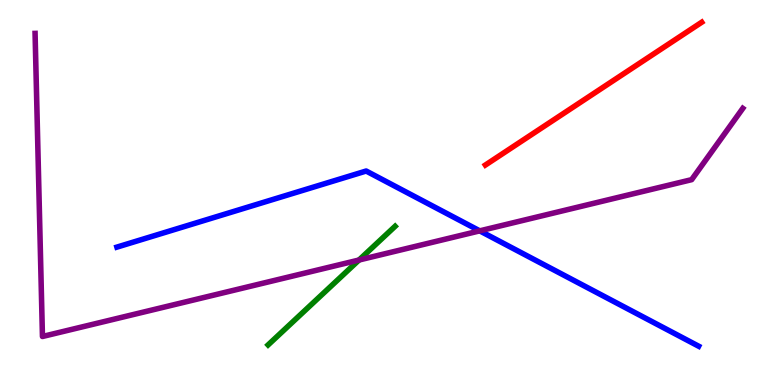[{'lines': ['blue', 'red'], 'intersections': []}, {'lines': ['green', 'red'], 'intersections': []}, {'lines': ['purple', 'red'], 'intersections': []}, {'lines': ['blue', 'green'], 'intersections': []}, {'lines': ['blue', 'purple'], 'intersections': [{'x': 6.19, 'y': 4.0}]}, {'lines': ['green', 'purple'], 'intersections': [{'x': 4.63, 'y': 3.25}]}]